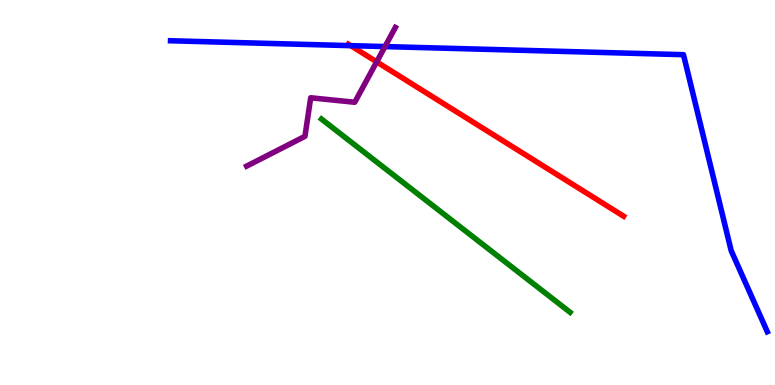[{'lines': ['blue', 'red'], 'intersections': [{'x': 4.53, 'y': 8.81}]}, {'lines': ['green', 'red'], 'intersections': []}, {'lines': ['purple', 'red'], 'intersections': [{'x': 4.86, 'y': 8.39}]}, {'lines': ['blue', 'green'], 'intersections': []}, {'lines': ['blue', 'purple'], 'intersections': [{'x': 4.97, 'y': 8.79}]}, {'lines': ['green', 'purple'], 'intersections': []}]